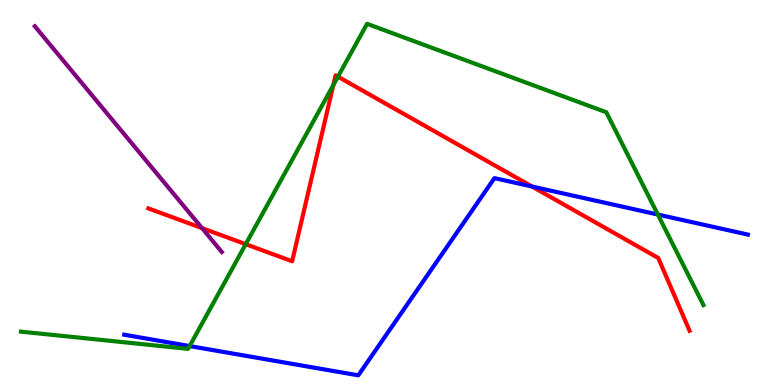[{'lines': ['blue', 'red'], 'intersections': [{'x': 6.86, 'y': 5.16}]}, {'lines': ['green', 'red'], 'intersections': [{'x': 3.17, 'y': 3.66}, {'x': 4.3, 'y': 7.79}, {'x': 4.36, 'y': 8.01}]}, {'lines': ['purple', 'red'], 'intersections': [{'x': 2.61, 'y': 4.07}]}, {'lines': ['blue', 'green'], 'intersections': [{'x': 2.45, 'y': 1.01}, {'x': 8.49, 'y': 4.43}]}, {'lines': ['blue', 'purple'], 'intersections': []}, {'lines': ['green', 'purple'], 'intersections': []}]